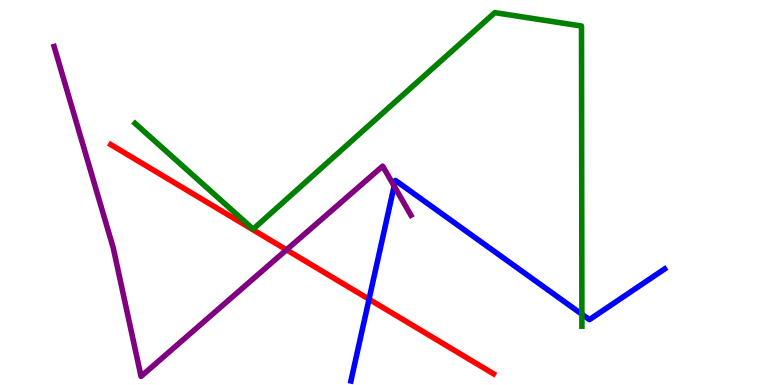[{'lines': ['blue', 'red'], 'intersections': [{'x': 4.76, 'y': 2.23}]}, {'lines': ['green', 'red'], 'intersections': []}, {'lines': ['purple', 'red'], 'intersections': [{'x': 3.7, 'y': 3.51}]}, {'lines': ['blue', 'green'], 'intersections': [{'x': 7.51, 'y': 1.84}]}, {'lines': ['blue', 'purple'], 'intersections': [{'x': 5.09, 'y': 5.17}]}, {'lines': ['green', 'purple'], 'intersections': []}]